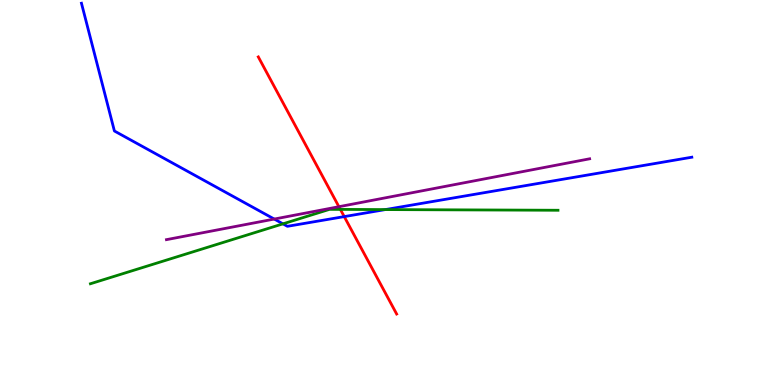[{'lines': ['blue', 'red'], 'intersections': [{'x': 4.44, 'y': 4.37}]}, {'lines': ['green', 'red'], 'intersections': [{'x': 4.39, 'y': 4.56}]}, {'lines': ['purple', 'red'], 'intersections': [{'x': 4.37, 'y': 4.63}]}, {'lines': ['blue', 'green'], 'intersections': [{'x': 3.65, 'y': 4.19}, {'x': 4.97, 'y': 4.56}]}, {'lines': ['blue', 'purple'], 'intersections': [{'x': 3.54, 'y': 4.31}]}, {'lines': ['green', 'purple'], 'intersections': []}]